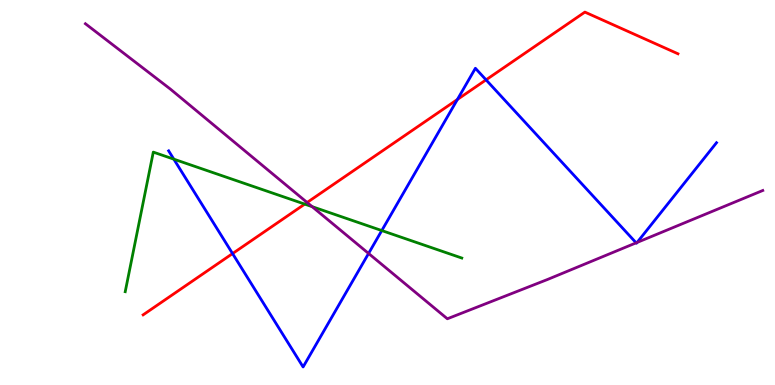[{'lines': ['blue', 'red'], 'intersections': [{'x': 3.0, 'y': 3.41}, {'x': 5.9, 'y': 7.42}, {'x': 6.27, 'y': 7.93}]}, {'lines': ['green', 'red'], 'intersections': [{'x': 3.93, 'y': 4.7}]}, {'lines': ['purple', 'red'], 'intersections': [{'x': 3.96, 'y': 4.74}]}, {'lines': ['blue', 'green'], 'intersections': [{'x': 2.24, 'y': 5.87}, {'x': 4.93, 'y': 4.01}]}, {'lines': ['blue', 'purple'], 'intersections': [{'x': 4.76, 'y': 3.42}, {'x': 8.21, 'y': 3.69}, {'x': 8.22, 'y': 3.7}]}, {'lines': ['green', 'purple'], 'intersections': [{'x': 4.03, 'y': 4.63}]}]